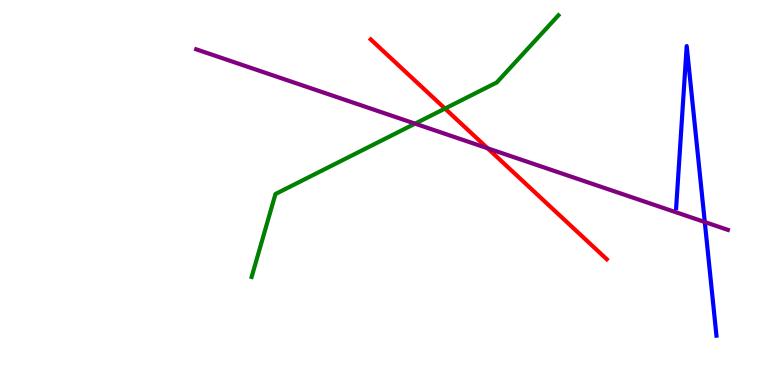[{'lines': ['blue', 'red'], 'intersections': []}, {'lines': ['green', 'red'], 'intersections': [{'x': 5.74, 'y': 7.18}]}, {'lines': ['purple', 'red'], 'intersections': [{'x': 6.29, 'y': 6.15}]}, {'lines': ['blue', 'green'], 'intersections': []}, {'lines': ['blue', 'purple'], 'intersections': [{'x': 9.09, 'y': 4.23}]}, {'lines': ['green', 'purple'], 'intersections': [{'x': 5.36, 'y': 6.79}]}]